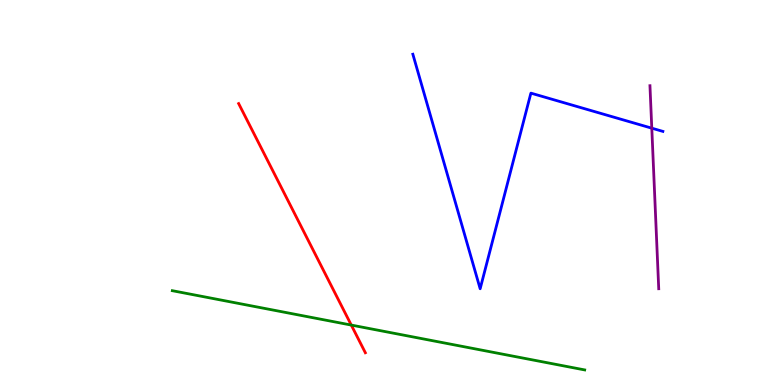[{'lines': ['blue', 'red'], 'intersections': []}, {'lines': ['green', 'red'], 'intersections': [{'x': 4.53, 'y': 1.56}]}, {'lines': ['purple', 'red'], 'intersections': []}, {'lines': ['blue', 'green'], 'intersections': []}, {'lines': ['blue', 'purple'], 'intersections': [{'x': 8.41, 'y': 6.67}]}, {'lines': ['green', 'purple'], 'intersections': []}]